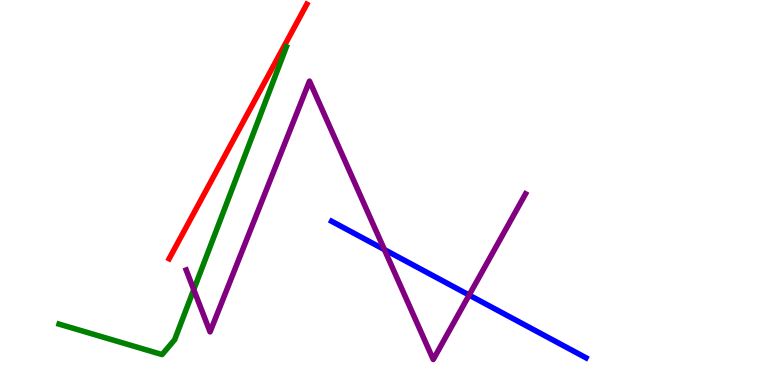[{'lines': ['blue', 'red'], 'intersections': []}, {'lines': ['green', 'red'], 'intersections': []}, {'lines': ['purple', 'red'], 'intersections': []}, {'lines': ['blue', 'green'], 'intersections': []}, {'lines': ['blue', 'purple'], 'intersections': [{'x': 4.96, 'y': 3.52}, {'x': 6.05, 'y': 2.34}]}, {'lines': ['green', 'purple'], 'intersections': [{'x': 2.5, 'y': 2.48}]}]